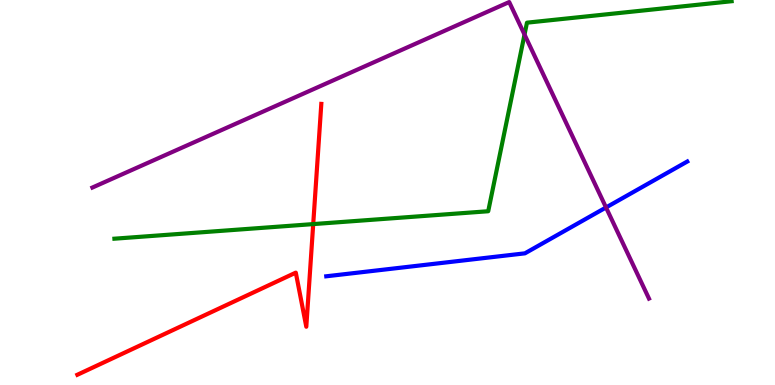[{'lines': ['blue', 'red'], 'intersections': []}, {'lines': ['green', 'red'], 'intersections': [{'x': 4.04, 'y': 4.18}]}, {'lines': ['purple', 'red'], 'intersections': []}, {'lines': ['blue', 'green'], 'intersections': []}, {'lines': ['blue', 'purple'], 'intersections': [{'x': 7.82, 'y': 4.61}]}, {'lines': ['green', 'purple'], 'intersections': [{'x': 6.77, 'y': 9.1}]}]